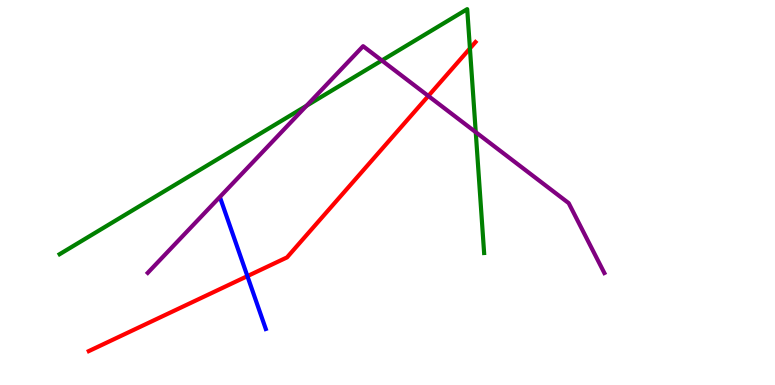[{'lines': ['blue', 'red'], 'intersections': [{'x': 3.19, 'y': 2.83}]}, {'lines': ['green', 'red'], 'intersections': [{'x': 6.06, 'y': 8.74}]}, {'lines': ['purple', 'red'], 'intersections': [{'x': 5.53, 'y': 7.51}]}, {'lines': ['blue', 'green'], 'intersections': []}, {'lines': ['blue', 'purple'], 'intersections': []}, {'lines': ['green', 'purple'], 'intersections': [{'x': 3.95, 'y': 7.25}, {'x': 4.93, 'y': 8.43}, {'x': 6.14, 'y': 6.57}]}]